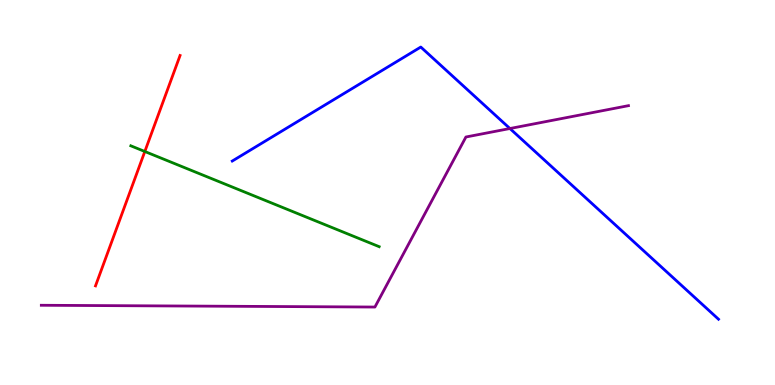[{'lines': ['blue', 'red'], 'intersections': []}, {'lines': ['green', 'red'], 'intersections': [{'x': 1.87, 'y': 6.06}]}, {'lines': ['purple', 'red'], 'intersections': []}, {'lines': ['blue', 'green'], 'intersections': []}, {'lines': ['blue', 'purple'], 'intersections': [{'x': 6.58, 'y': 6.66}]}, {'lines': ['green', 'purple'], 'intersections': []}]